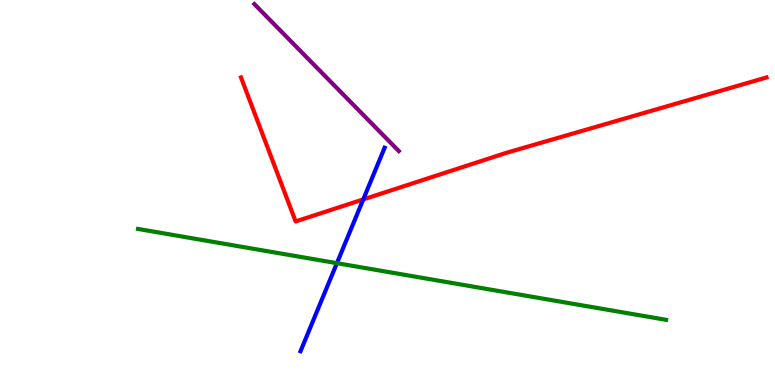[{'lines': ['blue', 'red'], 'intersections': [{'x': 4.69, 'y': 4.82}]}, {'lines': ['green', 'red'], 'intersections': []}, {'lines': ['purple', 'red'], 'intersections': []}, {'lines': ['blue', 'green'], 'intersections': [{'x': 4.35, 'y': 3.16}]}, {'lines': ['blue', 'purple'], 'intersections': []}, {'lines': ['green', 'purple'], 'intersections': []}]